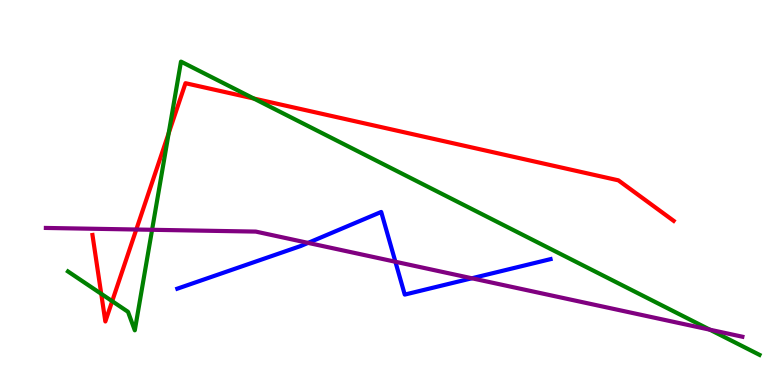[{'lines': ['blue', 'red'], 'intersections': []}, {'lines': ['green', 'red'], 'intersections': [{'x': 1.31, 'y': 2.37}, {'x': 1.45, 'y': 2.18}, {'x': 2.18, 'y': 6.54}, {'x': 3.28, 'y': 7.44}]}, {'lines': ['purple', 'red'], 'intersections': [{'x': 1.76, 'y': 4.04}]}, {'lines': ['blue', 'green'], 'intersections': []}, {'lines': ['blue', 'purple'], 'intersections': [{'x': 3.98, 'y': 3.69}, {'x': 5.1, 'y': 3.2}, {'x': 6.09, 'y': 2.77}]}, {'lines': ['green', 'purple'], 'intersections': [{'x': 1.96, 'y': 4.03}, {'x': 9.16, 'y': 1.44}]}]